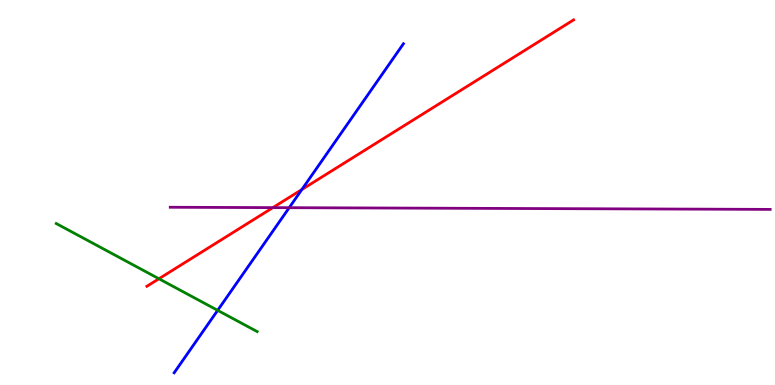[{'lines': ['blue', 'red'], 'intersections': [{'x': 3.89, 'y': 5.08}]}, {'lines': ['green', 'red'], 'intersections': [{'x': 2.05, 'y': 2.76}]}, {'lines': ['purple', 'red'], 'intersections': [{'x': 3.52, 'y': 4.61}]}, {'lines': ['blue', 'green'], 'intersections': [{'x': 2.81, 'y': 1.94}]}, {'lines': ['blue', 'purple'], 'intersections': [{'x': 3.73, 'y': 4.61}]}, {'lines': ['green', 'purple'], 'intersections': []}]